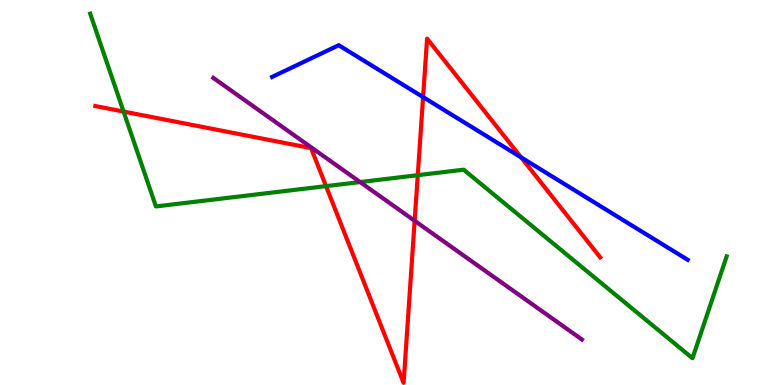[{'lines': ['blue', 'red'], 'intersections': [{'x': 5.46, 'y': 7.48}, {'x': 6.72, 'y': 5.91}]}, {'lines': ['green', 'red'], 'intersections': [{'x': 1.59, 'y': 7.1}, {'x': 4.21, 'y': 5.17}, {'x': 5.39, 'y': 5.45}]}, {'lines': ['purple', 'red'], 'intersections': [{'x': 5.35, 'y': 4.27}]}, {'lines': ['blue', 'green'], 'intersections': []}, {'lines': ['blue', 'purple'], 'intersections': []}, {'lines': ['green', 'purple'], 'intersections': [{'x': 4.65, 'y': 5.27}]}]